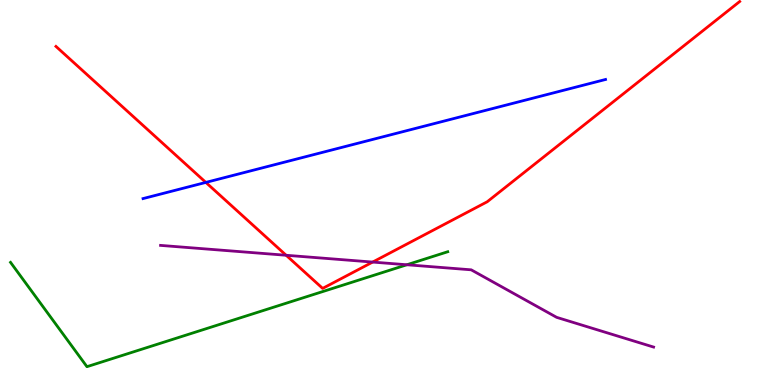[{'lines': ['blue', 'red'], 'intersections': [{'x': 2.66, 'y': 5.26}]}, {'lines': ['green', 'red'], 'intersections': []}, {'lines': ['purple', 'red'], 'intersections': [{'x': 3.69, 'y': 3.37}, {'x': 4.81, 'y': 3.19}]}, {'lines': ['blue', 'green'], 'intersections': []}, {'lines': ['blue', 'purple'], 'intersections': []}, {'lines': ['green', 'purple'], 'intersections': [{'x': 5.25, 'y': 3.12}]}]